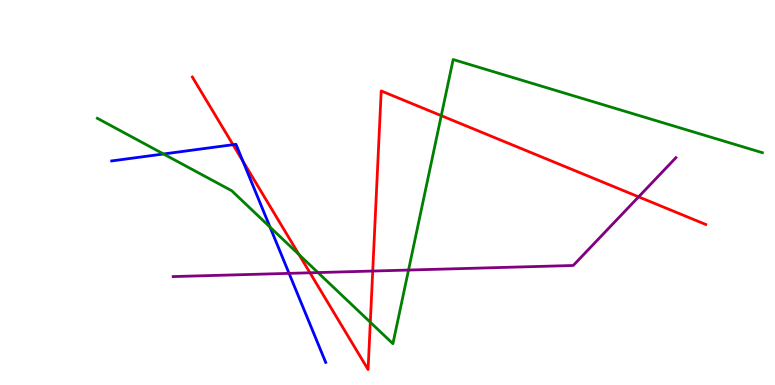[{'lines': ['blue', 'red'], 'intersections': [{'x': 3.01, 'y': 6.24}, {'x': 3.13, 'y': 5.81}]}, {'lines': ['green', 'red'], 'intersections': [{'x': 3.86, 'y': 3.39}, {'x': 4.78, 'y': 1.63}, {'x': 5.69, 'y': 7.0}]}, {'lines': ['purple', 'red'], 'intersections': [{'x': 4.0, 'y': 2.91}, {'x': 4.81, 'y': 2.96}, {'x': 8.24, 'y': 4.89}]}, {'lines': ['blue', 'green'], 'intersections': [{'x': 2.11, 'y': 6.0}, {'x': 3.48, 'y': 4.1}]}, {'lines': ['blue', 'purple'], 'intersections': [{'x': 3.73, 'y': 2.9}]}, {'lines': ['green', 'purple'], 'intersections': [{'x': 4.1, 'y': 2.92}, {'x': 5.27, 'y': 2.99}]}]